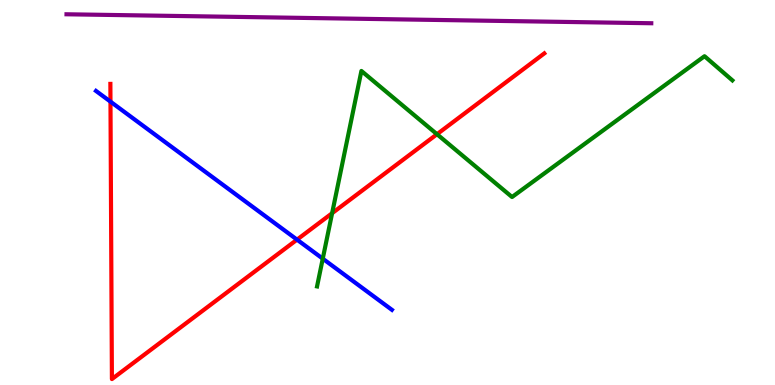[{'lines': ['blue', 'red'], 'intersections': [{'x': 1.43, 'y': 7.36}, {'x': 3.83, 'y': 3.78}]}, {'lines': ['green', 'red'], 'intersections': [{'x': 4.29, 'y': 4.46}, {'x': 5.64, 'y': 6.51}]}, {'lines': ['purple', 'red'], 'intersections': []}, {'lines': ['blue', 'green'], 'intersections': [{'x': 4.16, 'y': 3.28}]}, {'lines': ['blue', 'purple'], 'intersections': []}, {'lines': ['green', 'purple'], 'intersections': []}]